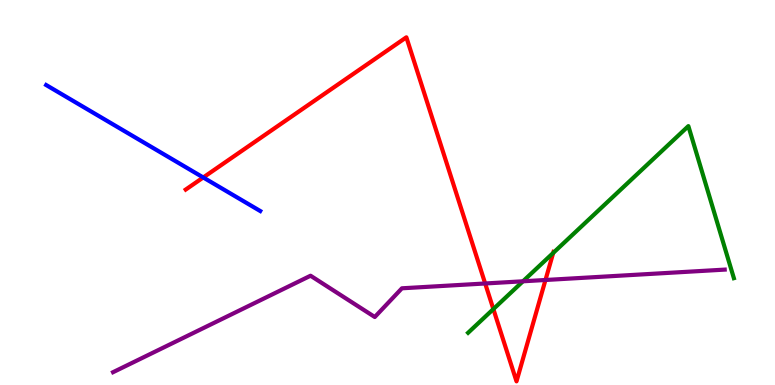[{'lines': ['blue', 'red'], 'intersections': [{'x': 2.62, 'y': 5.39}]}, {'lines': ['green', 'red'], 'intersections': [{'x': 6.37, 'y': 1.97}, {'x': 7.14, 'y': 3.43}]}, {'lines': ['purple', 'red'], 'intersections': [{'x': 6.26, 'y': 2.64}, {'x': 7.04, 'y': 2.73}]}, {'lines': ['blue', 'green'], 'intersections': []}, {'lines': ['blue', 'purple'], 'intersections': []}, {'lines': ['green', 'purple'], 'intersections': [{'x': 6.75, 'y': 2.69}]}]